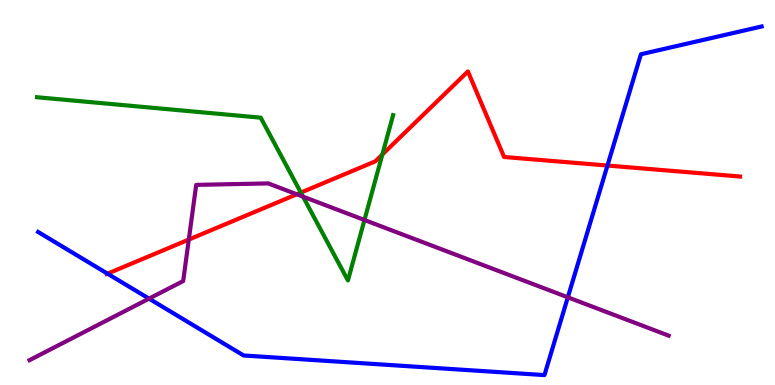[{'lines': ['blue', 'red'], 'intersections': [{'x': 1.39, 'y': 2.89}, {'x': 7.84, 'y': 5.7}]}, {'lines': ['green', 'red'], 'intersections': [{'x': 3.88, 'y': 5.0}, {'x': 4.93, 'y': 5.99}]}, {'lines': ['purple', 'red'], 'intersections': [{'x': 2.44, 'y': 3.78}, {'x': 3.83, 'y': 4.95}]}, {'lines': ['blue', 'green'], 'intersections': []}, {'lines': ['blue', 'purple'], 'intersections': [{'x': 1.92, 'y': 2.24}, {'x': 7.33, 'y': 2.28}]}, {'lines': ['green', 'purple'], 'intersections': [{'x': 3.91, 'y': 4.89}, {'x': 4.7, 'y': 4.29}]}]